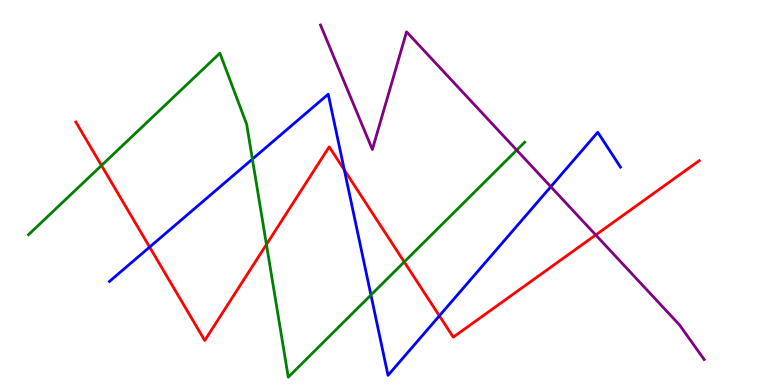[{'lines': ['blue', 'red'], 'intersections': [{'x': 1.93, 'y': 3.58}, {'x': 4.44, 'y': 5.58}, {'x': 5.67, 'y': 1.8}]}, {'lines': ['green', 'red'], 'intersections': [{'x': 1.31, 'y': 5.7}, {'x': 3.44, 'y': 3.65}, {'x': 5.22, 'y': 3.2}]}, {'lines': ['purple', 'red'], 'intersections': [{'x': 7.69, 'y': 3.9}]}, {'lines': ['blue', 'green'], 'intersections': [{'x': 3.26, 'y': 5.87}, {'x': 4.79, 'y': 2.34}]}, {'lines': ['blue', 'purple'], 'intersections': [{'x': 7.11, 'y': 5.15}]}, {'lines': ['green', 'purple'], 'intersections': [{'x': 6.67, 'y': 6.1}]}]